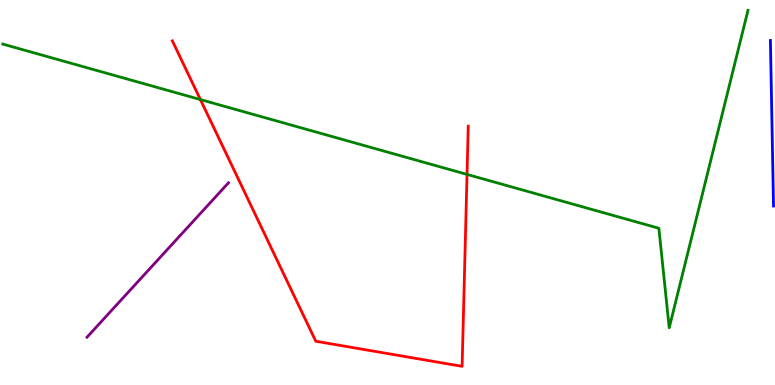[{'lines': ['blue', 'red'], 'intersections': []}, {'lines': ['green', 'red'], 'intersections': [{'x': 2.59, 'y': 7.41}, {'x': 6.03, 'y': 5.47}]}, {'lines': ['purple', 'red'], 'intersections': []}, {'lines': ['blue', 'green'], 'intersections': []}, {'lines': ['blue', 'purple'], 'intersections': []}, {'lines': ['green', 'purple'], 'intersections': []}]